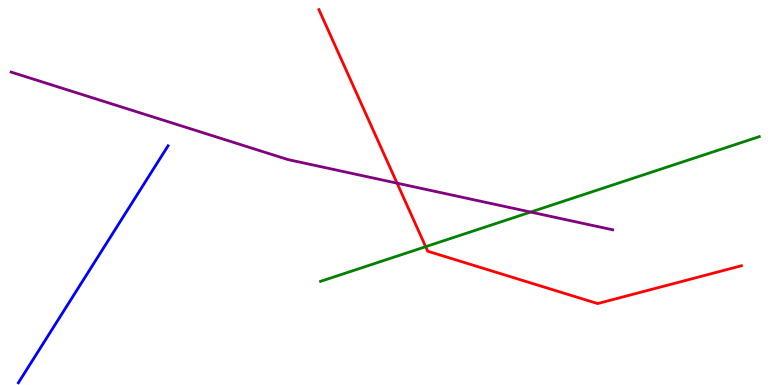[{'lines': ['blue', 'red'], 'intersections': []}, {'lines': ['green', 'red'], 'intersections': [{'x': 5.49, 'y': 3.59}]}, {'lines': ['purple', 'red'], 'intersections': [{'x': 5.12, 'y': 5.24}]}, {'lines': ['blue', 'green'], 'intersections': []}, {'lines': ['blue', 'purple'], 'intersections': []}, {'lines': ['green', 'purple'], 'intersections': [{'x': 6.85, 'y': 4.49}]}]